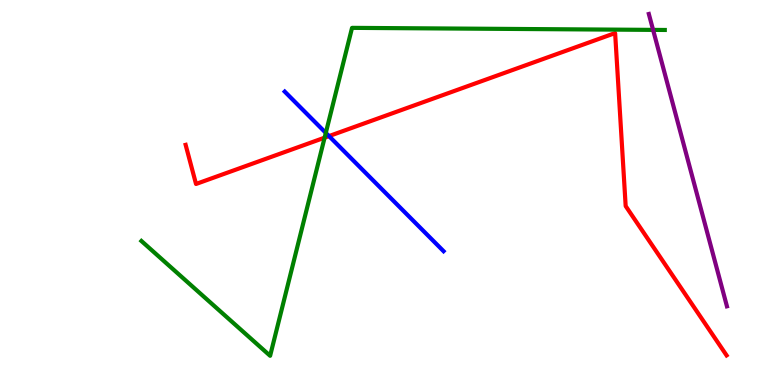[{'lines': ['blue', 'red'], 'intersections': [{'x': 4.25, 'y': 6.47}]}, {'lines': ['green', 'red'], 'intersections': [{'x': 4.19, 'y': 6.42}]}, {'lines': ['purple', 'red'], 'intersections': []}, {'lines': ['blue', 'green'], 'intersections': [{'x': 4.2, 'y': 6.55}]}, {'lines': ['blue', 'purple'], 'intersections': []}, {'lines': ['green', 'purple'], 'intersections': [{'x': 8.43, 'y': 9.22}]}]